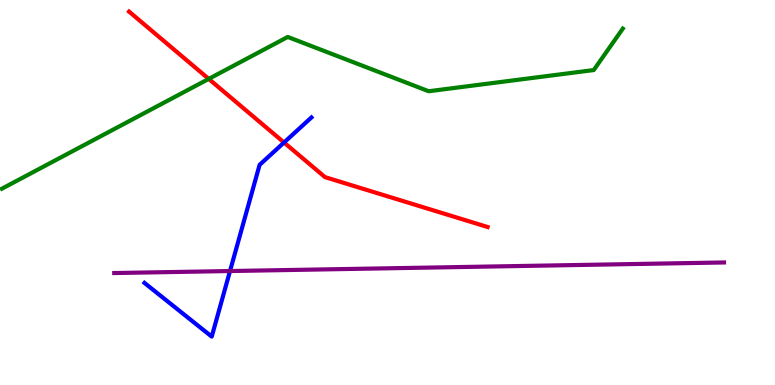[{'lines': ['blue', 'red'], 'intersections': [{'x': 3.66, 'y': 6.3}]}, {'lines': ['green', 'red'], 'intersections': [{'x': 2.69, 'y': 7.95}]}, {'lines': ['purple', 'red'], 'intersections': []}, {'lines': ['blue', 'green'], 'intersections': []}, {'lines': ['blue', 'purple'], 'intersections': [{'x': 2.97, 'y': 2.96}]}, {'lines': ['green', 'purple'], 'intersections': []}]